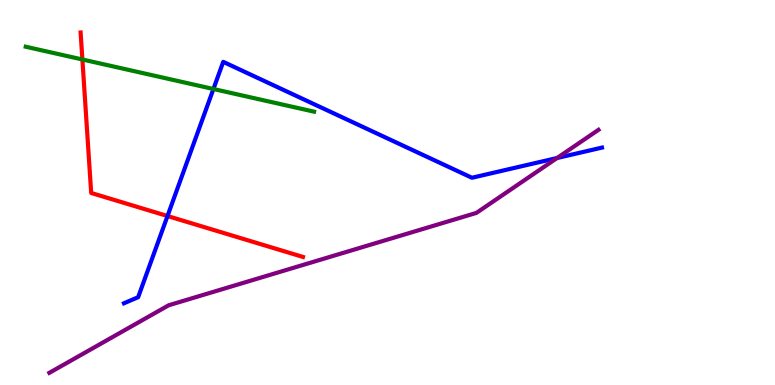[{'lines': ['blue', 'red'], 'intersections': [{'x': 2.16, 'y': 4.39}]}, {'lines': ['green', 'red'], 'intersections': [{'x': 1.06, 'y': 8.45}]}, {'lines': ['purple', 'red'], 'intersections': []}, {'lines': ['blue', 'green'], 'intersections': [{'x': 2.75, 'y': 7.69}]}, {'lines': ['blue', 'purple'], 'intersections': [{'x': 7.19, 'y': 5.9}]}, {'lines': ['green', 'purple'], 'intersections': []}]